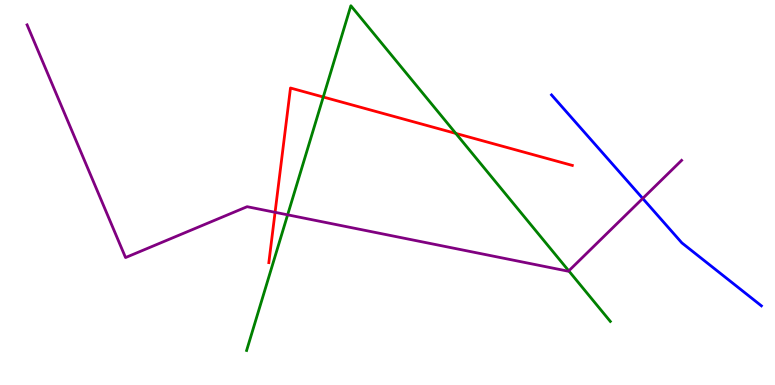[{'lines': ['blue', 'red'], 'intersections': []}, {'lines': ['green', 'red'], 'intersections': [{'x': 4.17, 'y': 7.48}, {'x': 5.88, 'y': 6.53}]}, {'lines': ['purple', 'red'], 'intersections': [{'x': 3.55, 'y': 4.49}]}, {'lines': ['blue', 'green'], 'intersections': []}, {'lines': ['blue', 'purple'], 'intersections': [{'x': 8.29, 'y': 4.85}]}, {'lines': ['green', 'purple'], 'intersections': [{'x': 3.71, 'y': 4.42}, {'x': 7.34, 'y': 2.96}]}]